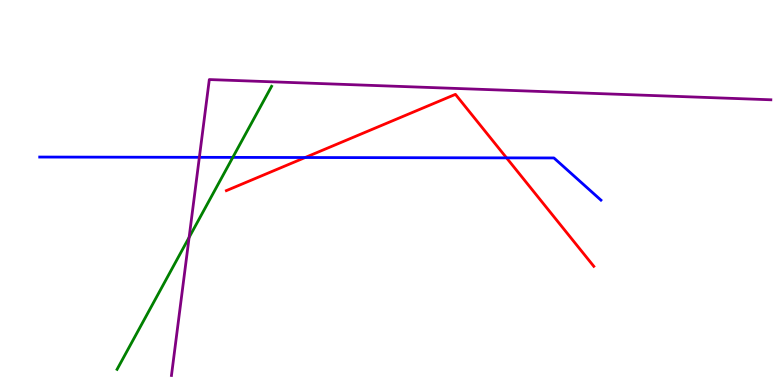[{'lines': ['blue', 'red'], 'intersections': [{'x': 3.94, 'y': 5.91}, {'x': 6.54, 'y': 5.9}]}, {'lines': ['green', 'red'], 'intersections': []}, {'lines': ['purple', 'red'], 'intersections': []}, {'lines': ['blue', 'green'], 'intersections': [{'x': 3.0, 'y': 5.91}]}, {'lines': ['blue', 'purple'], 'intersections': [{'x': 2.57, 'y': 5.91}]}, {'lines': ['green', 'purple'], 'intersections': [{'x': 2.44, 'y': 3.83}]}]